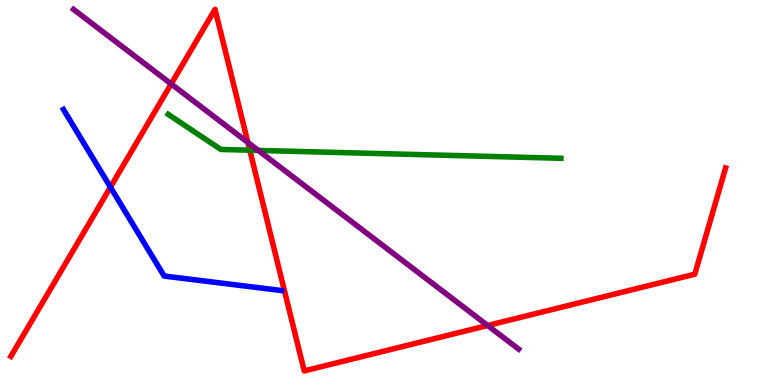[{'lines': ['blue', 'red'], 'intersections': [{'x': 1.42, 'y': 5.14}]}, {'lines': ['green', 'red'], 'intersections': [{'x': 3.22, 'y': 6.1}]}, {'lines': ['purple', 'red'], 'intersections': [{'x': 2.21, 'y': 7.82}, {'x': 3.2, 'y': 6.3}, {'x': 6.29, 'y': 1.55}]}, {'lines': ['blue', 'green'], 'intersections': []}, {'lines': ['blue', 'purple'], 'intersections': []}, {'lines': ['green', 'purple'], 'intersections': [{'x': 3.33, 'y': 6.09}]}]